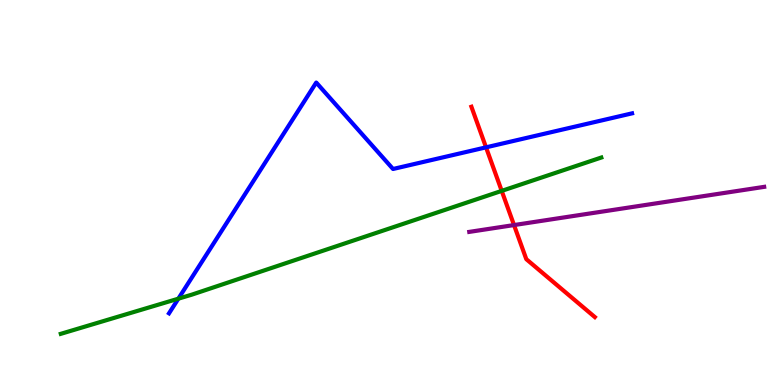[{'lines': ['blue', 'red'], 'intersections': [{'x': 6.27, 'y': 6.17}]}, {'lines': ['green', 'red'], 'intersections': [{'x': 6.47, 'y': 5.04}]}, {'lines': ['purple', 'red'], 'intersections': [{'x': 6.63, 'y': 4.15}]}, {'lines': ['blue', 'green'], 'intersections': [{'x': 2.3, 'y': 2.24}]}, {'lines': ['blue', 'purple'], 'intersections': []}, {'lines': ['green', 'purple'], 'intersections': []}]